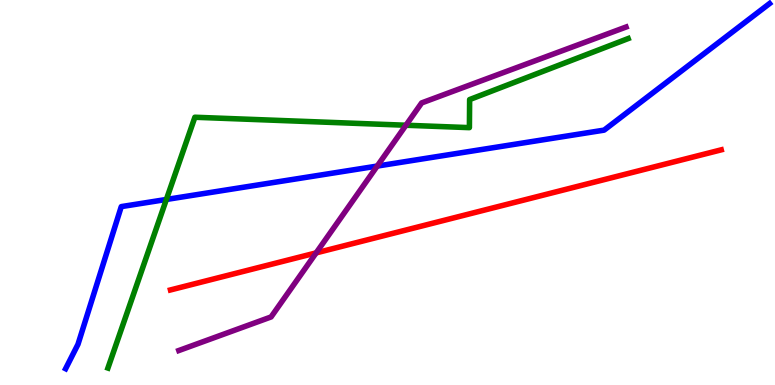[{'lines': ['blue', 'red'], 'intersections': []}, {'lines': ['green', 'red'], 'intersections': []}, {'lines': ['purple', 'red'], 'intersections': [{'x': 4.08, 'y': 3.43}]}, {'lines': ['blue', 'green'], 'intersections': [{'x': 2.15, 'y': 4.82}]}, {'lines': ['blue', 'purple'], 'intersections': [{'x': 4.87, 'y': 5.69}]}, {'lines': ['green', 'purple'], 'intersections': [{'x': 5.24, 'y': 6.75}]}]